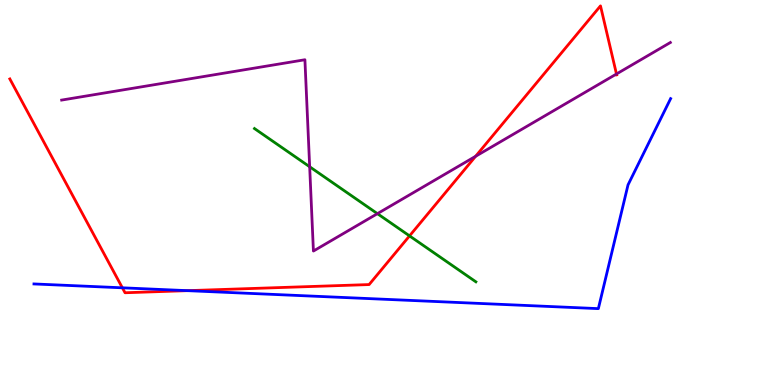[{'lines': ['blue', 'red'], 'intersections': [{'x': 1.58, 'y': 2.52}, {'x': 2.42, 'y': 2.45}]}, {'lines': ['green', 'red'], 'intersections': [{'x': 5.28, 'y': 3.87}]}, {'lines': ['purple', 'red'], 'intersections': [{'x': 6.14, 'y': 5.94}, {'x': 7.95, 'y': 8.08}]}, {'lines': ['blue', 'green'], 'intersections': []}, {'lines': ['blue', 'purple'], 'intersections': []}, {'lines': ['green', 'purple'], 'intersections': [{'x': 4.0, 'y': 5.67}, {'x': 4.87, 'y': 4.45}]}]